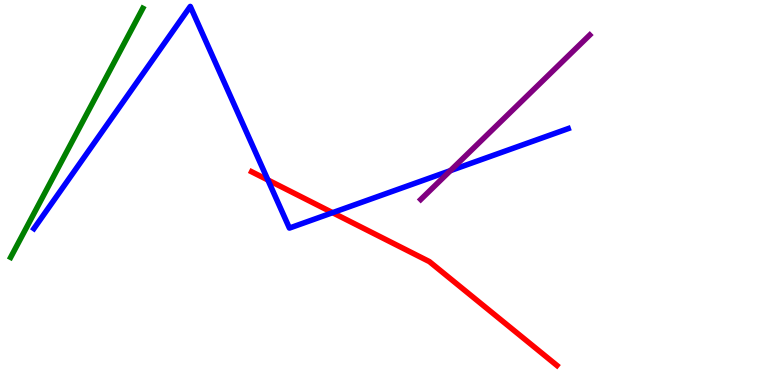[{'lines': ['blue', 'red'], 'intersections': [{'x': 3.46, 'y': 5.32}, {'x': 4.29, 'y': 4.48}]}, {'lines': ['green', 'red'], 'intersections': []}, {'lines': ['purple', 'red'], 'intersections': []}, {'lines': ['blue', 'green'], 'intersections': []}, {'lines': ['blue', 'purple'], 'intersections': [{'x': 5.81, 'y': 5.57}]}, {'lines': ['green', 'purple'], 'intersections': []}]